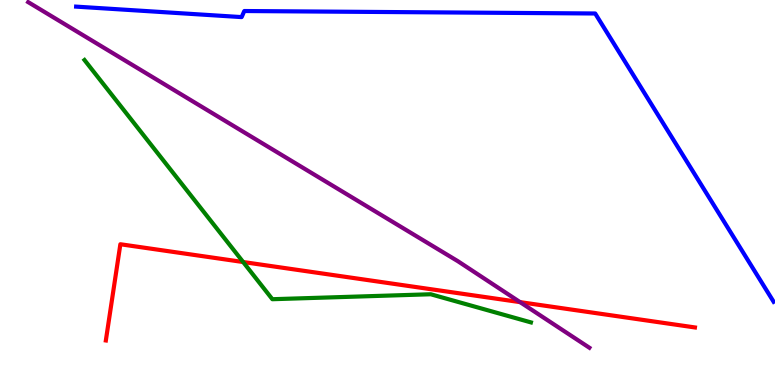[{'lines': ['blue', 'red'], 'intersections': []}, {'lines': ['green', 'red'], 'intersections': [{'x': 3.14, 'y': 3.19}]}, {'lines': ['purple', 'red'], 'intersections': [{'x': 6.71, 'y': 2.15}]}, {'lines': ['blue', 'green'], 'intersections': []}, {'lines': ['blue', 'purple'], 'intersections': []}, {'lines': ['green', 'purple'], 'intersections': []}]